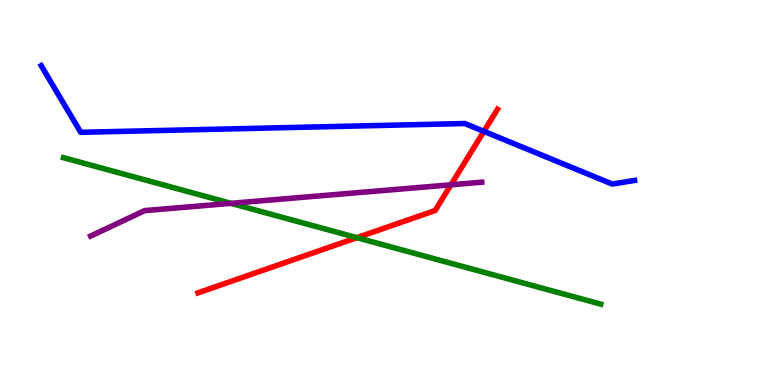[{'lines': ['blue', 'red'], 'intersections': [{'x': 6.24, 'y': 6.59}]}, {'lines': ['green', 'red'], 'intersections': [{'x': 4.61, 'y': 3.83}]}, {'lines': ['purple', 'red'], 'intersections': [{'x': 5.82, 'y': 5.2}]}, {'lines': ['blue', 'green'], 'intersections': []}, {'lines': ['blue', 'purple'], 'intersections': []}, {'lines': ['green', 'purple'], 'intersections': [{'x': 2.98, 'y': 4.72}]}]